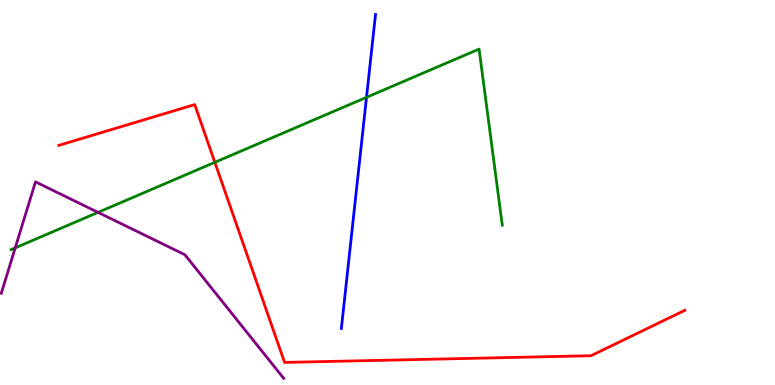[{'lines': ['blue', 'red'], 'intersections': []}, {'lines': ['green', 'red'], 'intersections': [{'x': 2.77, 'y': 5.78}]}, {'lines': ['purple', 'red'], 'intersections': []}, {'lines': ['blue', 'green'], 'intersections': [{'x': 4.73, 'y': 7.47}]}, {'lines': ['blue', 'purple'], 'intersections': []}, {'lines': ['green', 'purple'], 'intersections': [{'x': 0.196, 'y': 3.56}, {'x': 1.27, 'y': 4.48}]}]